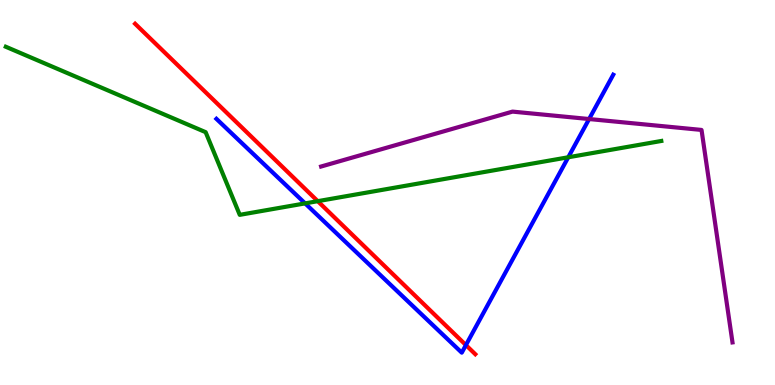[{'lines': ['blue', 'red'], 'intersections': [{'x': 6.01, 'y': 1.04}]}, {'lines': ['green', 'red'], 'intersections': [{'x': 4.1, 'y': 4.77}]}, {'lines': ['purple', 'red'], 'intersections': []}, {'lines': ['blue', 'green'], 'intersections': [{'x': 3.94, 'y': 4.72}, {'x': 7.33, 'y': 5.91}]}, {'lines': ['blue', 'purple'], 'intersections': [{'x': 7.6, 'y': 6.91}]}, {'lines': ['green', 'purple'], 'intersections': []}]